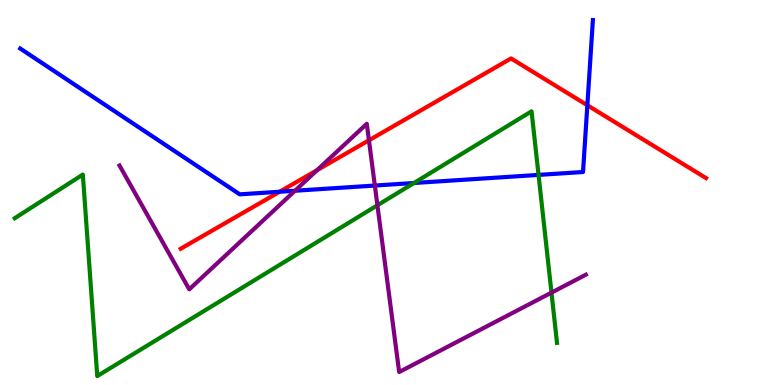[{'lines': ['blue', 'red'], 'intersections': [{'x': 3.61, 'y': 5.02}, {'x': 7.58, 'y': 7.27}]}, {'lines': ['green', 'red'], 'intersections': []}, {'lines': ['purple', 'red'], 'intersections': [{'x': 4.09, 'y': 5.58}, {'x': 4.76, 'y': 6.36}]}, {'lines': ['blue', 'green'], 'intersections': [{'x': 5.34, 'y': 5.25}, {'x': 6.95, 'y': 5.46}]}, {'lines': ['blue', 'purple'], 'intersections': [{'x': 3.81, 'y': 5.05}, {'x': 4.84, 'y': 5.18}]}, {'lines': ['green', 'purple'], 'intersections': [{'x': 4.87, 'y': 4.67}, {'x': 7.12, 'y': 2.4}]}]